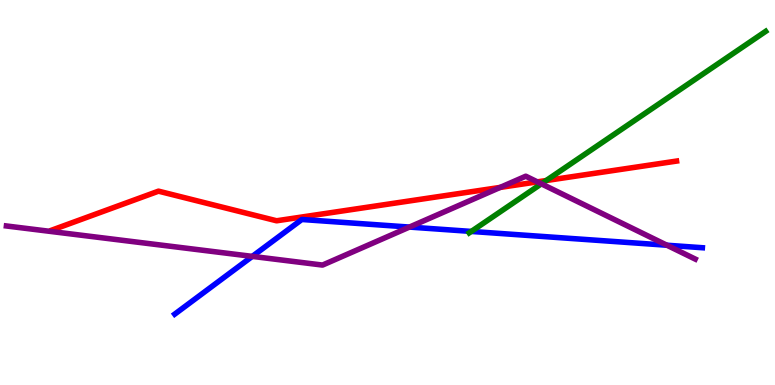[{'lines': ['blue', 'red'], 'intersections': []}, {'lines': ['green', 'red'], 'intersections': [{'x': 7.05, 'y': 5.31}]}, {'lines': ['purple', 'red'], 'intersections': [{'x': 6.45, 'y': 5.13}, {'x': 6.93, 'y': 5.28}]}, {'lines': ['blue', 'green'], 'intersections': [{'x': 6.08, 'y': 3.99}]}, {'lines': ['blue', 'purple'], 'intersections': [{'x': 3.26, 'y': 3.34}, {'x': 5.28, 'y': 4.1}, {'x': 8.61, 'y': 3.63}]}, {'lines': ['green', 'purple'], 'intersections': [{'x': 6.99, 'y': 5.23}]}]